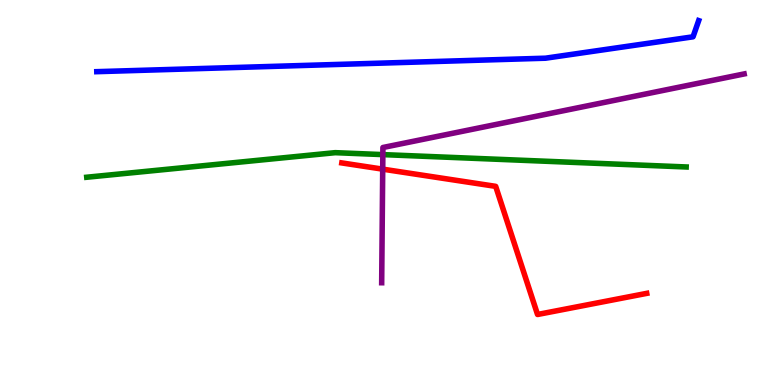[{'lines': ['blue', 'red'], 'intersections': []}, {'lines': ['green', 'red'], 'intersections': []}, {'lines': ['purple', 'red'], 'intersections': [{'x': 4.94, 'y': 5.61}]}, {'lines': ['blue', 'green'], 'intersections': []}, {'lines': ['blue', 'purple'], 'intersections': []}, {'lines': ['green', 'purple'], 'intersections': [{'x': 4.94, 'y': 5.98}]}]